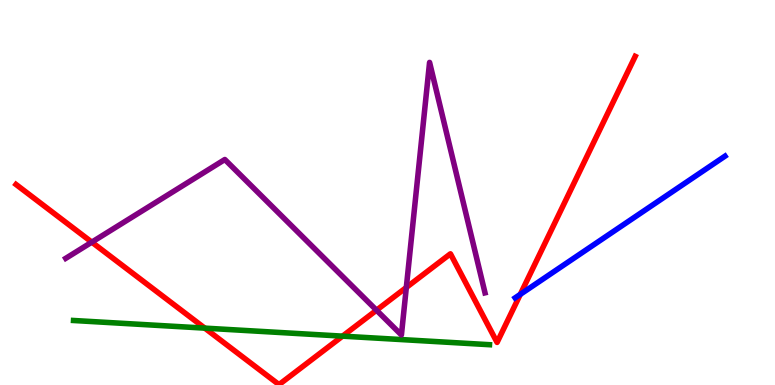[{'lines': ['blue', 'red'], 'intersections': [{'x': 6.71, 'y': 2.35}]}, {'lines': ['green', 'red'], 'intersections': [{'x': 2.64, 'y': 1.48}, {'x': 4.42, 'y': 1.27}]}, {'lines': ['purple', 'red'], 'intersections': [{'x': 1.18, 'y': 3.71}, {'x': 4.86, 'y': 1.94}, {'x': 5.24, 'y': 2.53}]}, {'lines': ['blue', 'green'], 'intersections': []}, {'lines': ['blue', 'purple'], 'intersections': []}, {'lines': ['green', 'purple'], 'intersections': []}]